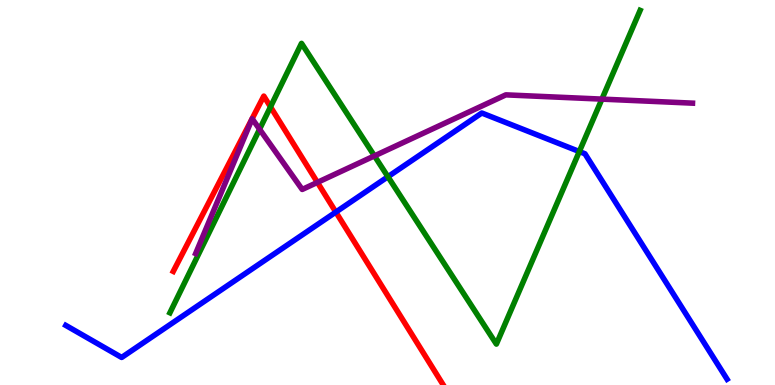[{'lines': ['blue', 'red'], 'intersections': [{'x': 4.33, 'y': 4.49}]}, {'lines': ['green', 'red'], 'intersections': [{'x': 3.49, 'y': 7.22}]}, {'lines': ['purple', 'red'], 'intersections': [{'x': 4.1, 'y': 5.26}]}, {'lines': ['blue', 'green'], 'intersections': [{'x': 5.01, 'y': 5.41}, {'x': 7.48, 'y': 6.06}]}, {'lines': ['blue', 'purple'], 'intersections': []}, {'lines': ['green', 'purple'], 'intersections': [{'x': 3.35, 'y': 6.64}, {'x': 4.83, 'y': 5.95}, {'x': 7.77, 'y': 7.43}]}]